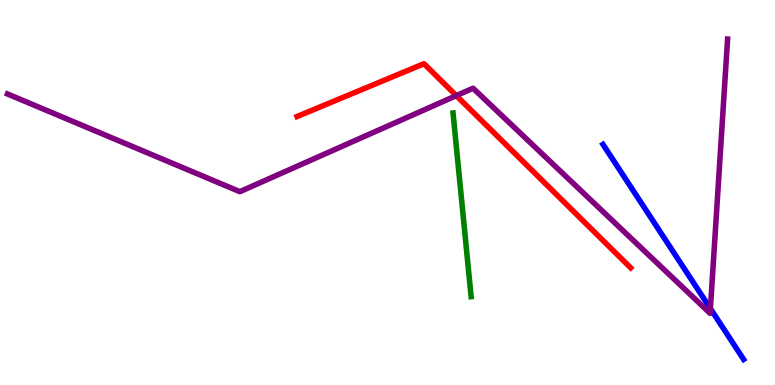[{'lines': ['blue', 'red'], 'intersections': []}, {'lines': ['green', 'red'], 'intersections': []}, {'lines': ['purple', 'red'], 'intersections': [{'x': 5.89, 'y': 7.52}]}, {'lines': ['blue', 'green'], 'intersections': []}, {'lines': ['blue', 'purple'], 'intersections': [{'x': 9.17, 'y': 1.98}]}, {'lines': ['green', 'purple'], 'intersections': []}]